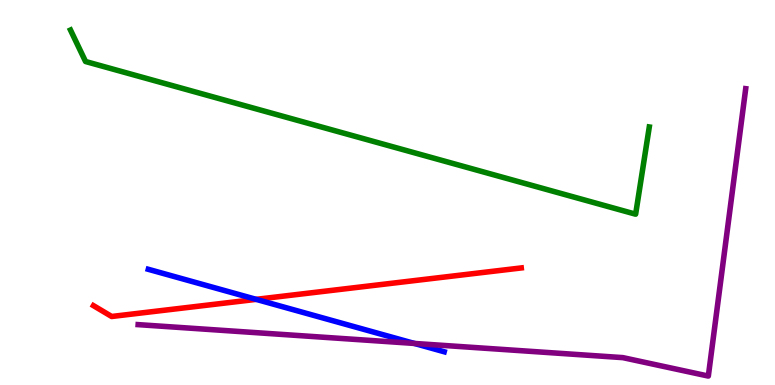[{'lines': ['blue', 'red'], 'intersections': [{'x': 3.31, 'y': 2.22}]}, {'lines': ['green', 'red'], 'intersections': []}, {'lines': ['purple', 'red'], 'intersections': []}, {'lines': ['blue', 'green'], 'intersections': []}, {'lines': ['blue', 'purple'], 'intersections': [{'x': 5.35, 'y': 1.08}]}, {'lines': ['green', 'purple'], 'intersections': []}]